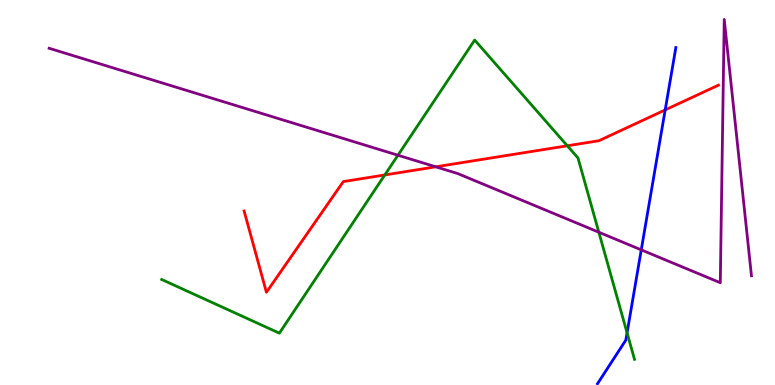[{'lines': ['blue', 'red'], 'intersections': [{'x': 8.58, 'y': 7.14}]}, {'lines': ['green', 'red'], 'intersections': [{'x': 4.97, 'y': 5.46}, {'x': 7.32, 'y': 6.21}]}, {'lines': ['purple', 'red'], 'intersections': [{'x': 5.62, 'y': 5.67}]}, {'lines': ['blue', 'green'], 'intersections': [{'x': 8.09, 'y': 1.36}]}, {'lines': ['blue', 'purple'], 'intersections': [{'x': 8.27, 'y': 3.51}]}, {'lines': ['green', 'purple'], 'intersections': [{'x': 5.13, 'y': 5.97}, {'x': 7.73, 'y': 3.97}]}]